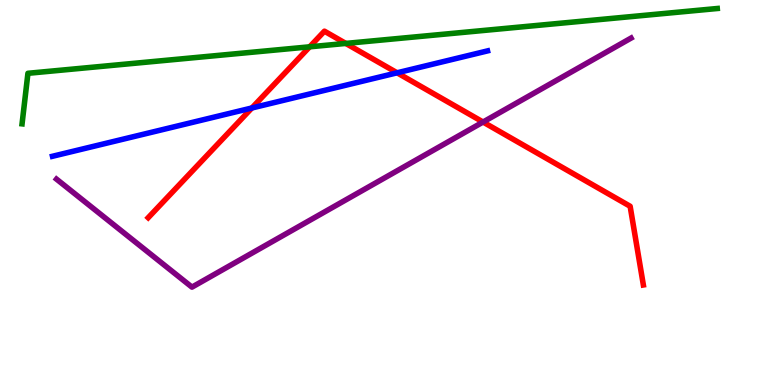[{'lines': ['blue', 'red'], 'intersections': [{'x': 3.25, 'y': 7.2}, {'x': 5.12, 'y': 8.11}]}, {'lines': ['green', 'red'], 'intersections': [{'x': 4.0, 'y': 8.78}, {'x': 4.46, 'y': 8.87}]}, {'lines': ['purple', 'red'], 'intersections': [{'x': 6.23, 'y': 6.83}]}, {'lines': ['blue', 'green'], 'intersections': []}, {'lines': ['blue', 'purple'], 'intersections': []}, {'lines': ['green', 'purple'], 'intersections': []}]